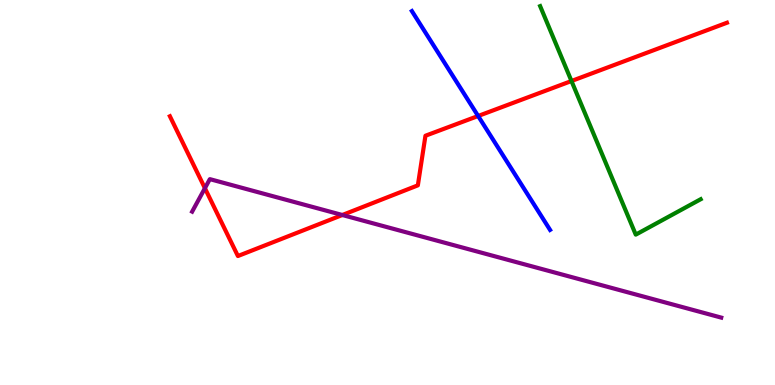[{'lines': ['blue', 'red'], 'intersections': [{'x': 6.17, 'y': 6.99}]}, {'lines': ['green', 'red'], 'intersections': [{'x': 7.37, 'y': 7.9}]}, {'lines': ['purple', 'red'], 'intersections': [{'x': 2.64, 'y': 5.11}, {'x': 4.42, 'y': 4.42}]}, {'lines': ['blue', 'green'], 'intersections': []}, {'lines': ['blue', 'purple'], 'intersections': []}, {'lines': ['green', 'purple'], 'intersections': []}]